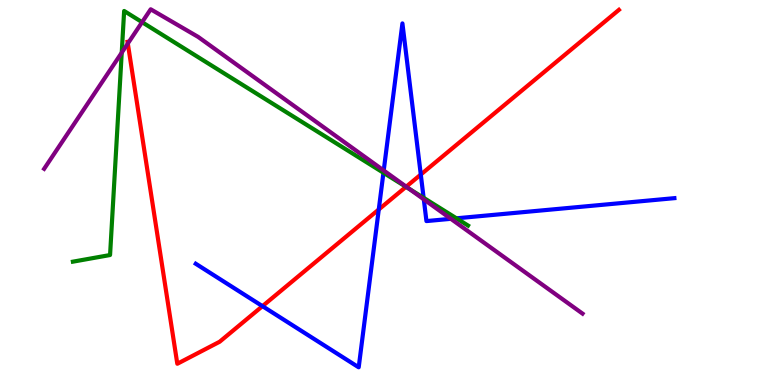[{'lines': ['blue', 'red'], 'intersections': [{'x': 3.39, 'y': 2.05}, {'x': 4.89, 'y': 4.56}, {'x': 5.43, 'y': 5.47}]}, {'lines': ['green', 'red'], 'intersections': [{'x': 5.24, 'y': 5.15}]}, {'lines': ['purple', 'red'], 'intersections': [{'x': 1.65, 'y': 8.87}, {'x': 5.24, 'y': 5.15}]}, {'lines': ['blue', 'green'], 'intersections': [{'x': 4.95, 'y': 5.51}, {'x': 5.47, 'y': 4.86}, {'x': 5.89, 'y': 4.33}]}, {'lines': ['blue', 'purple'], 'intersections': [{'x': 4.95, 'y': 5.57}, {'x': 5.47, 'y': 4.82}, {'x': 5.82, 'y': 4.32}]}, {'lines': ['green', 'purple'], 'intersections': [{'x': 1.57, 'y': 8.63}, {'x': 1.83, 'y': 9.42}, {'x': 5.28, 'y': 5.1}]}]